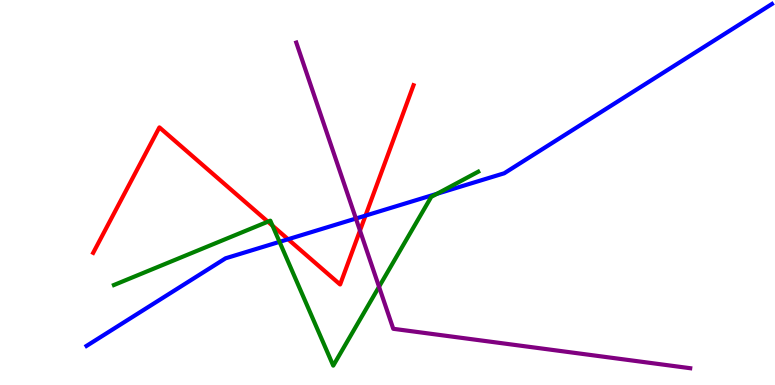[{'lines': ['blue', 'red'], 'intersections': [{'x': 3.72, 'y': 3.79}, {'x': 4.72, 'y': 4.4}]}, {'lines': ['green', 'red'], 'intersections': [{'x': 3.46, 'y': 4.24}, {'x': 3.52, 'y': 4.14}]}, {'lines': ['purple', 'red'], 'intersections': [{'x': 4.64, 'y': 4.01}]}, {'lines': ['blue', 'green'], 'intersections': [{'x': 3.61, 'y': 3.72}, {'x': 5.64, 'y': 4.97}]}, {'lines': ['blue', 'purple'], 'intersections': [{'x': 4.59, 'y': 4.32}]}, {'lines': ['green', 'purple'], 'intersections': [{'x': 4.89, 'y': 2.55}]}]